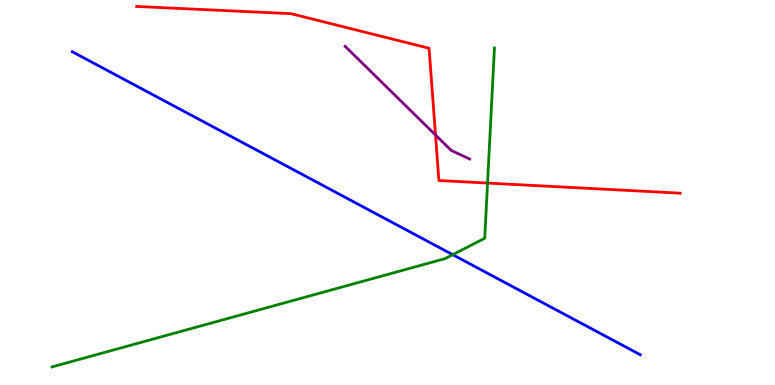[{'lines': ['blue', 'red'], 'intersections': []}, {'lines': ['green', 'red'], 'intersections': [{'x': 6.29, 'y': 5.24}]}, {'lines': ['purple', 'red'], 'intersections': [{'x': 5.62, 'y': 6.49}]}, {'lines': ['blue', 'green'], 'intersections': [{'x': 5.84, 'y': 3.38}]}, {'lines': ['blue', 'purple'], 'intersections': []}, {'lines': ['green', 'purple'], 'intersections': []}]